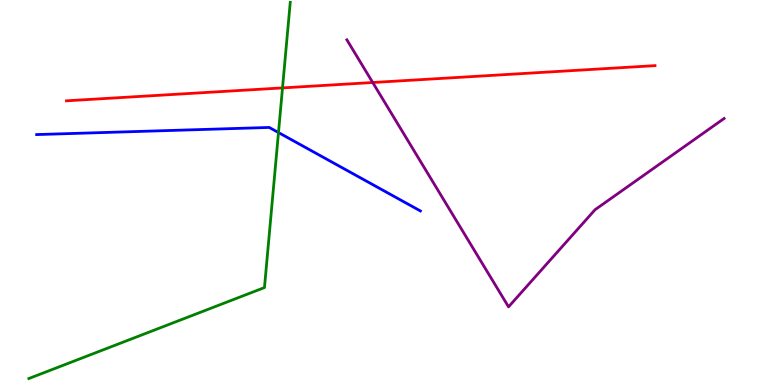[{'lines': ['blue', 'red'], 'intersections': []}, {'lines': ['green', 'red'], 'intersections': [{'x': 3.65, 'y': 7.72}]}, {'lines': ['purple', 'red'], 'intersections': [{'x': 4.81, 'y': 7.86}]}, {'lines': ['blue', 'green'], 'intersections': [{'x': 3.59, 'y': 6.56}]}, {'lines': ['blue', 'purple'], 'intersections': []}, {'lines': ['green', 'purple'], 'intersections': []}]